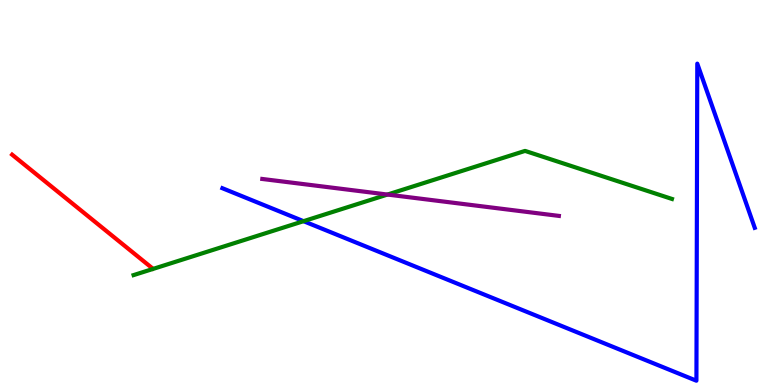[{'lines': ['blue', 'red'], 'intersections': []}, {'lines': ['green', 'red'], 'intersections': []}, {'lines': ['purple', 'red'], 'intersections': []}, {'lines': ['blue', 'green'], 'intersections': [{'x': 3.92, 'y': 4.26}]}, {'lines': ['blue', 'purple'], 'intersections': []}, {'lines': ['green', 'purple'], 'intersections': [{'x': 5.0, 'y': 4.95}]}]